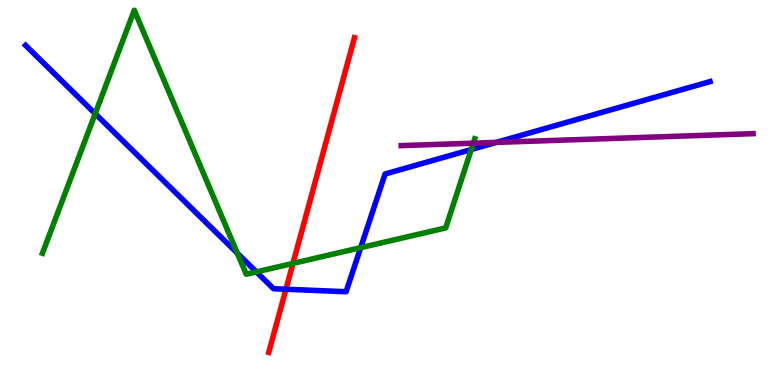[{'lines': ['blue', 'red'], 'intersections': [{'x': 3.69, 'y': 2.49}]}, {'lines': ['green', 'red'], 'intersections': [{'x': 3.78, 'y': 3.16}]}, {'lines': ['purple', 'red'], 'intersections': []}, {'lines': ['blue', 'green'], 'intersections': [{'x': 1.23, 'y': 7.05}, {'x': 3.06, 'y': 3.42}, {'x': 3.31, 'y': 2.94}, {'x': 4.65, 'y': 3.57}, {'x': 6.08, 'y': 6.12}]}, {'lines': ['blue', 'purple'], 'intersections': [{'x': 6.4, 'y': 6.3}]}, {'lines': ['green', 'purple'], 'intersections': [{'x': 6.11, 'y': 6.28}]}]